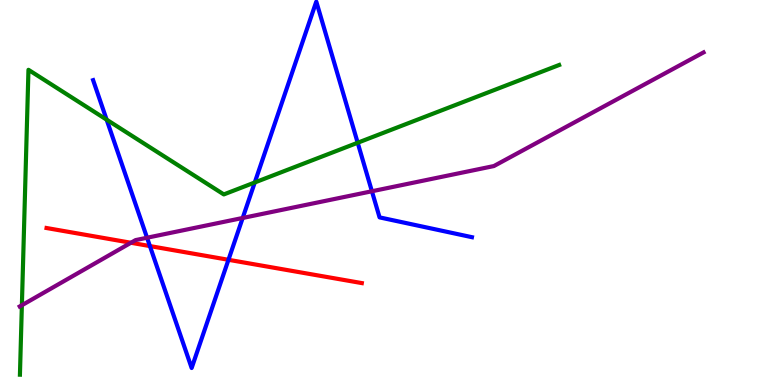[{'lines': ['blue', 'red'], 'intersections': [{'x': 1.93, 'y': 3.61}, {'x': 2.95, 'y': 3.25}]}, {'lines': ['green', 'red'], 'intersections': []}, {'lines': ['purple', 'red'], 'intersections': [{'x': 1.69, 'y': 3.69}]}, {'lines': ['blue', 'green'], 'intersections': [{'x': 1.38, 'y': 6.89}, {'x': 3.29, 'y': 5.26}, {'x': 4.62, 'y': 6.29}]}, {'lines': ['blue', 'purple'], 'intersections': [{'x': 1.9, 'y': 3.83}, {'x': 3.13, 'y': 4.34}, {'x': 4.8, 'y': 5.03}]}, {'lines': ['green', 'purple'], 'intersections': [{'x': 0.282, 'y': 2.07}]}]